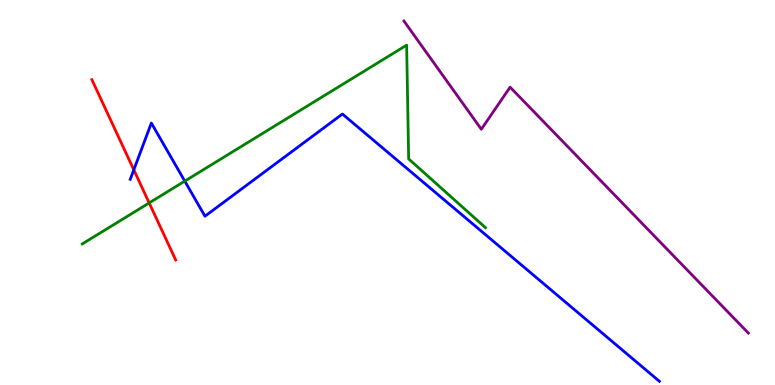[{'lines': ['blue', 'red'], 'intersections': [{'x': 1.73, 'y': 5.59}]}, {'lines': ['green', 'red'], 'intersections': [{'x': 1.92, 'y': 4.73}]}, {'lines': ['purple', 'red'], 'intersections': []}, {'lines': ['blue', 'green'], 'intersections': [{'x': 2.38, 'y': 5.3}]}, {'lines': ['blue', 'purple'], 'intersections': []}, {'lines': ['green', 'purple'], 'intersections': []}]